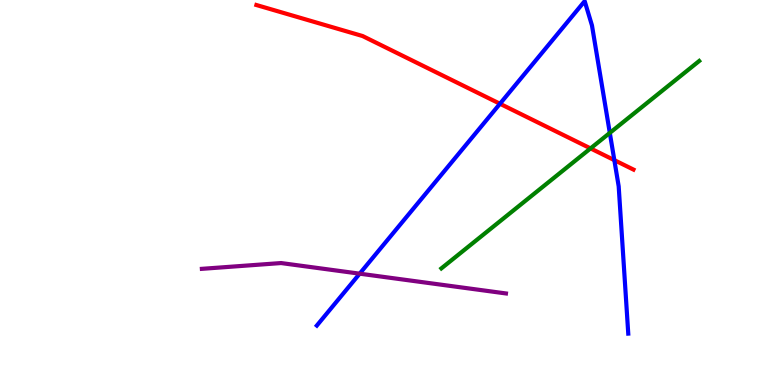[{'lines': ['blue', 'red'], 'intersections': [{'x': 6.45, 'y': 7.31}, {'x': 7.93, 'y': 5.84}]}, {'lines': ['green', 'red'], 'intersections': [{'x': 7.62, 'y': 6.15}]}, {'lines': ['purple', 'red'], 'intersections': []}, {'lines': ['blue', 'green'], 'intersections': [{'x': 7.87, 'y': 6.55}]}, {'lines': ['blue', 'purple'], 'intersections': [{'x': 4.64, 'y': 2.89}]}, {'lines': ['green', 'purple'], 'intersections': []}]